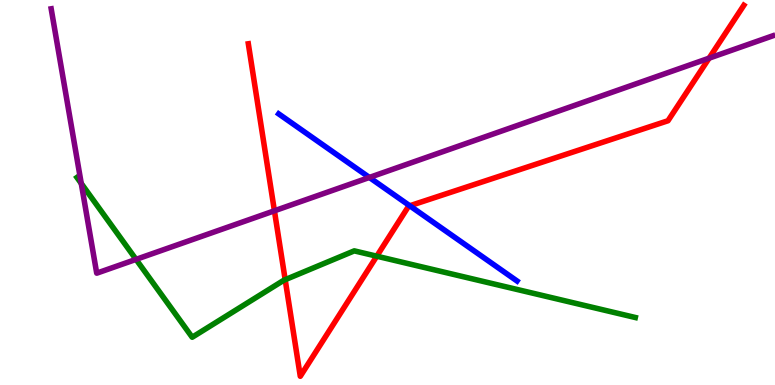[{'lines': ['blue', 'red'], 'intersections': [{'x': 5.29, 'y': 4.66}]}, {'lines': ['green', 'red'], 'intersections': [{'x': 3.68, 'y': 2.74}, {'x': 4.86, 'y': 3.35}]}, {'lines': ['purple', 'red'], 'intersections': [{'x': 3.54, 'y': 4.52}, {'x': 9.15, 'y': 8.49}]}, {'lines': ['blue', 'green'], 'intersections': []}, {'lines': ['blue', 'purple'], 'intersections': [{'x': 4.77, 'y': 5.39}]}, {'lines': ['green', 'purple'], 'intersections': [{'x': 1.05, 'y': 5.24}, {'x': 1.76, 'y': 3.26}]}]